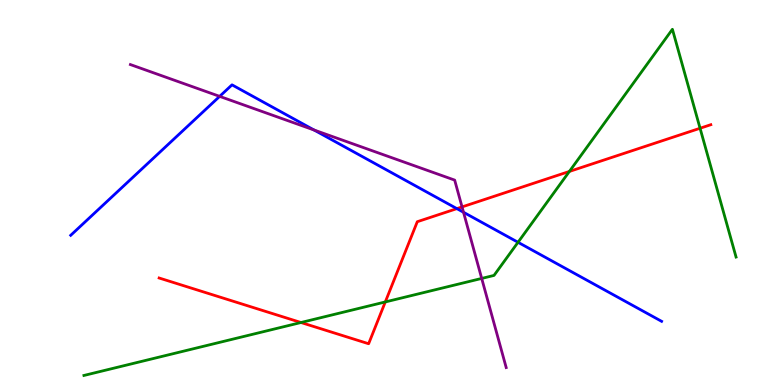[{'lines': ['blue', 'red'], 'intersections': [{'x': 5.9, 'y': 4.58}]}, {'lines': ['green', 'red'], 'intersections': [{'x': 3.88, 'y': 1.62}, {'x': 4.97, 'y': 2.16}, {'x': 7.35, 'y': 5.55}, {'x': 9.03, 'y': 6.67}]}, {'lines': ['purple', 'red'], 'intersections': [{'x': 5.96, 'y': 4.63}]}, {'lines': ['blue', 'green'], 'intersections': [{'x': 6.68, 'y': 3.71}]}, {'lines': ['blue', 'purple'], 'intersections': [{'x': 2.83, 'y': 7.5}, {'x': 4.05, 'y': 6.62}, {'x': 5.98, 'y': 4.49}]}, {'lines': ['green', 'purple'], 'intersections': [{'x': 6.22, 'y': 2.77}]}]